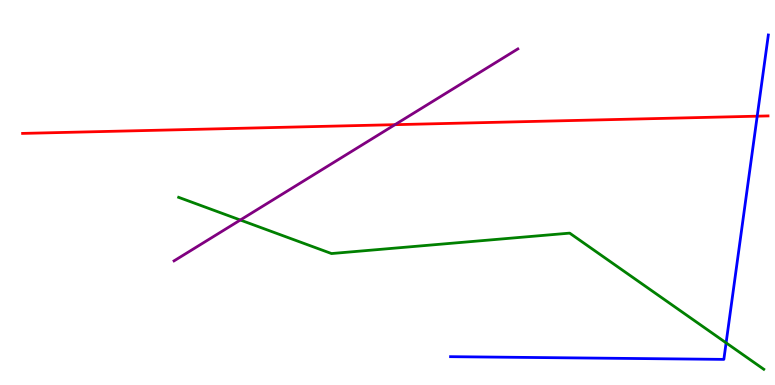[{'lines': ['blue', 'red'], 'intersections': [{'x': 9.77, 'y': 6.98}]}, {'lines': ['green', 'red'], 'intersections': []}, {'lines': ['purple', 'red'], 'intersections': [{'x': 5.1, 'y': 6.76}]}, {'lines': ['blue', 'green'], 'intersections': [{'x': 9.37, 'y': 1.09}]}, {'lines': ['blue', 'purple'], 'intersections': []}, {'lines': ['green', 'purple'], 'intersections': [{'x': 3.1, 'y': 4.29}]}]